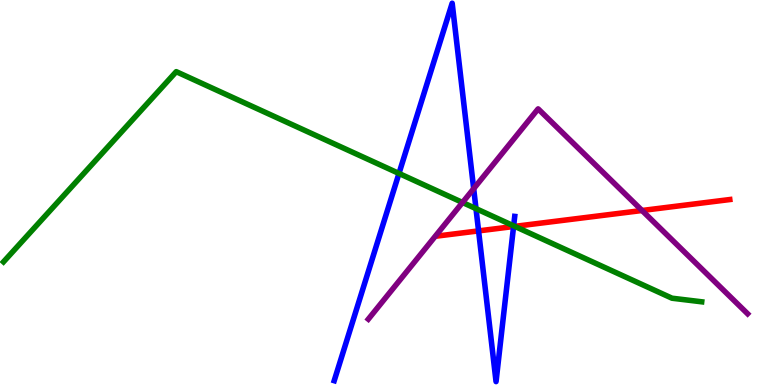[{'lines': ['blue', 'red'], 'intersections': [{'x': 6.18, 'y': 4.0}, {'x': 6.63, 'y': 4.12}]}, {'lines': ['green', 'red'], 'intersections': [{'x': 6.64, 'y': 4.12}]}, {'lines': ['purple', 'red'], 'intersections': [{'x': 8.28, 'y': 4.53}]}, {'lines': ['blue', 'green'], 'intersections': [{'x': 5.15, 'y': 5.49}, {'x': 6.14, 'y': 4.58}, {'x': 6.63, 'y': 4.13}]}, {'lines': ['blue', 'purple'], 'intersections': [{'x': 6.11, 'y': 5.1}]}, {'lines': ['green', 'purple'], 'intersections': [{'x': 5.97, 'y': 4.74}]}]